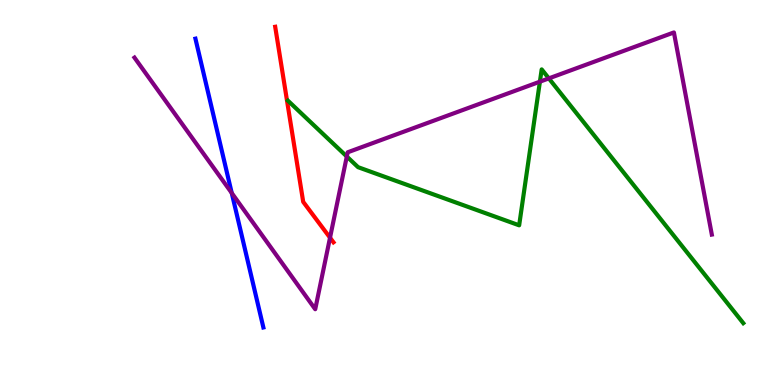[{'lines': ['blue', 'red'], 'intersections': []}, {'lines': ['green', 'red'], 'intersections': []}, {'lines': ['purple', 'red'], 'intersections': [{'x': 4.26, 'y': 3.83}]}, {'lines': ['blue', 'green'], 'intersections': []}, {'lines': ['blue', 'purple'], 'intersections': [{'x': 2.99, 'y': 4.99}]}, {'lines': ['green', 'purple'], 'intersections': [{'x': 4.48, 'y': 5.93}, {'x': 6.97, 'y': 7.88}, {'x': 7.08, 'y': 7.96}]}]